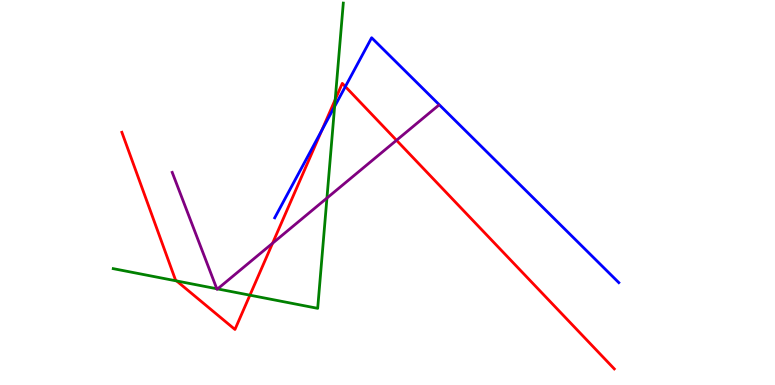[{'lines': ['blue', 'red'], 'intersections': [{'x': 4.15, 'y': 6.62}, {'x': 4.46, 'y': 7.75}]}, {'lines': ['green', 'red'], 'intersections': [{'x': 2.28, 'y': 2.7}, {'x': 3.22, 'y': 2.33}, {'x': 4.33, 'y': 7.41}]}, {'lines': ['purple', 'red'], 'intersections': [{'x': 3.52, 'y': 3.68}, {'x': 5.12, 'y': 6.36}]}, {'lines': ['blue', 'green'], 'intersections': [{'x': 4.32, 'y': 7.23}]}, {'lines': ['blue', 'purple'], 'intersections': []}, {'lines': ['green', 'purple'], 'intersections': [{'x': 2.8, 'y': 2.5}, {'x': 2.81, 'y': 2.5}, {'x': 4.22, 'y': 4.86}]}]